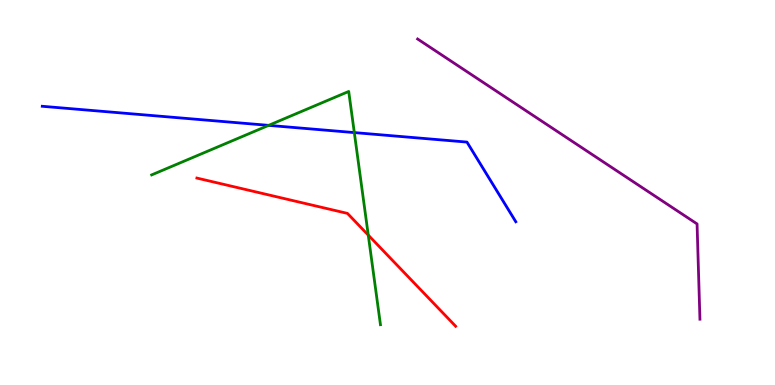[{'lines': ['blue', 'red'], 'intersections': []}, {'lines': ['green', 'red'], 'intersections': [{'x': 4.75, 'y': 3.89}]}, {'lines': ['purple', 'red'], 'intersections': []}, {'lines': ['blue', 'green'], 'intersections': [{'x': 3.47, 'y': 6.74}, {'x': 4.57, 'y': 6.56}]}, {'lines': ['blue', 'purple'], 'intersections': []}, {'lines': ['green', 'purple'], 'intersections': []}]